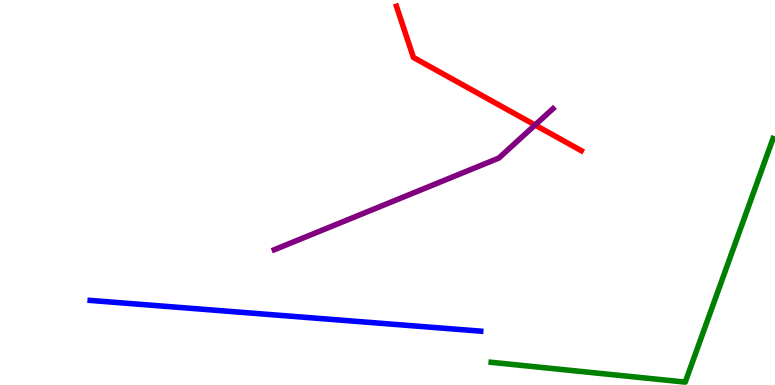[{'lines': ['blue', 'red'], 'intersections': []}, {'lines': ['green', 'red'], 'intersections': []}, {'lines': ['purple', 'red'], 'intersections': [{'x': 6.9, 'y': 6.75}]}, {'lines': ['blue', 'green'], 'intersections': []}, {'lines': ['blue', 'purple'], 'intersections': []}, {'lines': ['green', 'purple'], 'intersections': []}]